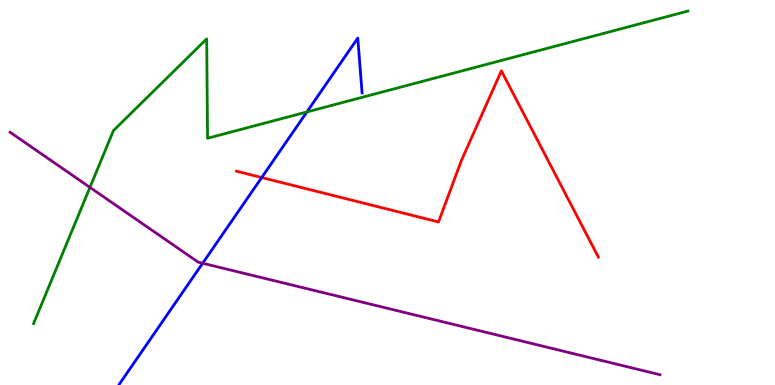[{'lines': ['blue', 'red'], 'intersections': [{'x': 3.38, 'y': 5.39}]}, {'lines': ['green', 'red'], 'intersections': []}, {'lines': ['purple', 'red'], 'intersections': []}, {'lines': ['blue', 'green'], 'intersections': [{'x': 3.96, 'y': 7.09}]}, {'lines': ['blue', 'purple'], 'intersections': [{'x': 2.61, 'y': 3.16}]}, {'lines': ['green', 'purple'], 'intersections': [{'x': 1.16, 'y': 5.13}]}]